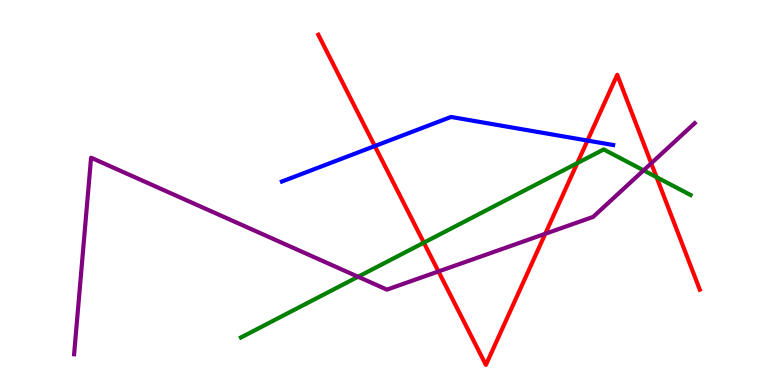[{'lines': ['blue', 'red'], 'intersections': [{'x': 4.84, 'y': 6.21}, {'x': 7.58, 'y': 6.35}]}, {'lines': ['green', 'red'], 'intersections': [{'x': 5.47, 'y': 3.7}, {'x': 7.45, 'y': 5.76}, {'x': 8.47, 'y': 5.4}]}, {'lines': ['purple', 'red'], 'intersections': [{'x': 5.66, 'y': 2.95}, {'x': 7.04, 'y': 3.93}, {'x': 8.4, 'y': 5.76}]}, {'lines': ['blue', 'green'], 'intersections': []}, {'lines': ['blue', 'purple'], 'intersections': []}, {'lines': ['green', 'purple'], 'intersections': [{'x': 4.62, 'y': 2.81}, {'x': 8.3, 'y': 5.58}]}]